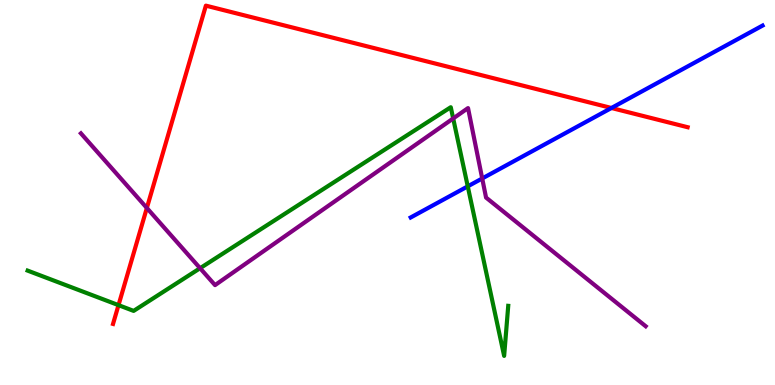[{'lines': ['blue', 'red'], 'intersections': [{'x': 7.89, 'y': 7.2}]}, {'lines': ['green', 'red'], 'intersections': [{'x': 1.53, 'y': 2.07}]}, {'lines': ['purple', 'red'], 'intersections': [{'x': 1.89, 'y': 4.6}]}, {'lines': ['blue', 'green'], 'intersections': [{'x': 6.04, 'y': 5.16}]}, {'lines': ['blue', 'purple'], 'intersections': [{'x': 6.22, 'y': 5.36}]}, {'lines': ['green', 'purple'], 'intersections': [{'x': 2.58, 'y': 3.03}, {'x': 5.85, 'y': 6.92}]}]